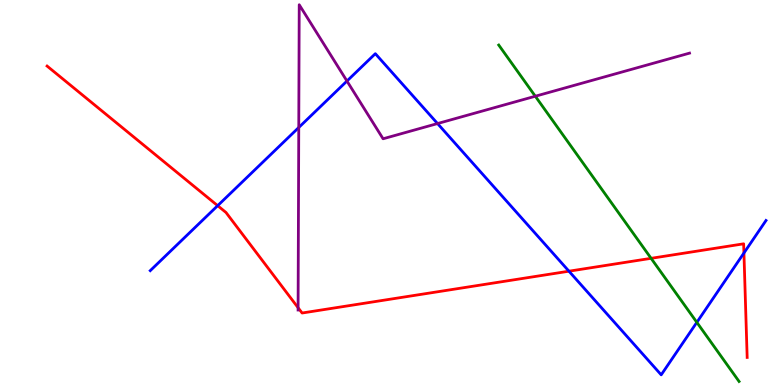[{'lines': ['blue', 'red'], 'intersections': [{'x': 2.81, 'y': 4.66}, {'x': 7.34, 'y': 2.96}, {'x': 9.6, 'y': 3.43}]}, {'lines': ['green', 'red'], 'intersections': [{'x': 8.4, 'y': 3.29}]}, {'lines': ['purple', 'red'], 'intersections': [{'x': 3.85, 'y': 2.01}]}, {'lines': ['blue', 'green'], 'intersections': [{'x': 8.99, 'y': 1.63}]}, {'lines': ['blue', 'purple'], 'intersections': [{'x': 3.86, 'y': 6.69}, {'x': 4.48, 'y': 7.9}, {'x': 5.65, 'y': 6.79}]}, {'lines': ['green', 'purple'], 'intersections': [{'x': 6.91, 'y': 7.5}]}]